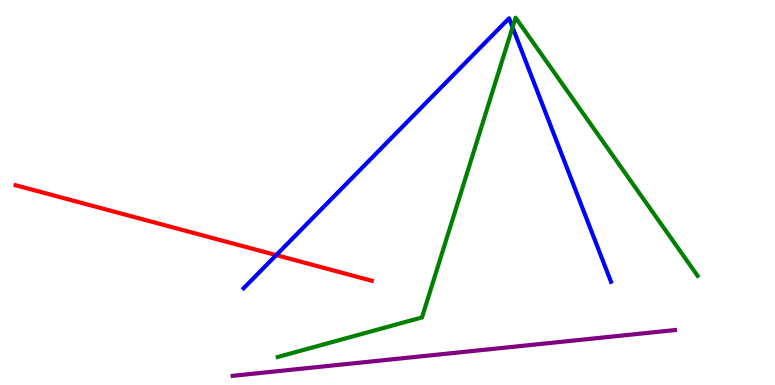[{'lines': ['blue', 'red'], 'intersections': [{'x': 3.56, 'y': 3.37}]}, {'lines': ['green', 'red'], 'intersections': []}, {'lines': ['purple', 'red'], 'intersections': []}, {'lines': ['blue', 'green'], 'intersections': [{'x': 6.61, 'y': 9.29}]}, {'lines': ['blue', 'purple'], 'intersections': []}, {'lines': ['green', 'purple'], 'intersections': []}]